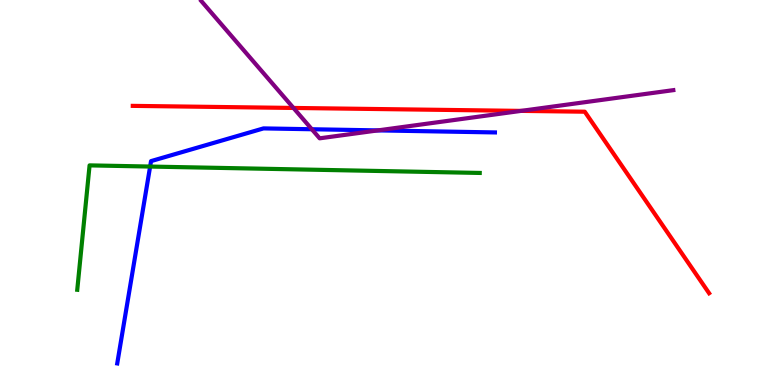[{'lines': ['blue', 'red'], 'intersections': []}, {'lines': ['green', 'red'], 'intersections': []}, {'lines': ['purple', 'red'], 'intersections': [{'x': 3.79, 'y': 7.2}, {'x': 6.72, 'y': 7.12}]}, {'lines': ['blue', 'green'], 'intersections': [{'x': 1.94, 'y': 5.67}]}, {'lines': ['blue', 'purple'], 'intersections': [{'x': 4.02, 'y': 6.64}, {'x': 4.88, 'y': 6.61}]}, {'lines': ['green', 'purple'], 'intersections': []}]